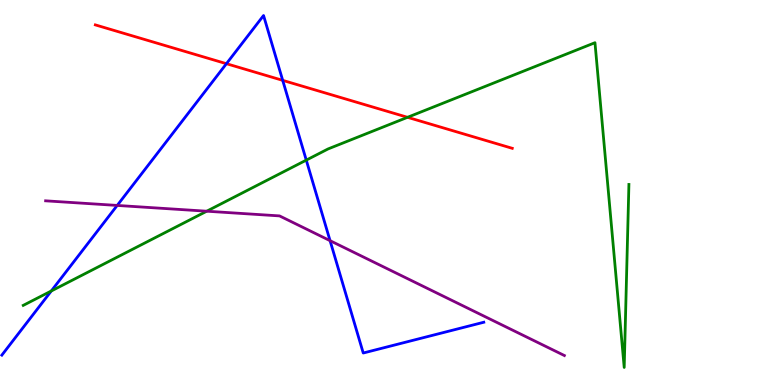[{'lines': ['blue', 'red'], 'intersections': [{'x': 2.92, 'y': 8.35}, {'x': 3.65, 'y': 7.91}]}, {'lines': ['green', 'red'], 'intersections': [{'x': 5.26, 'y': 6.95}]}, {'lines': ['purple', 'red'], 'intersections': []}, {'lines': ['blue', 'green'], 'intersections': [{'x': 0.662, 'y': 2.44}, {'x': 3.95, 'y': 5.84}]}, {'lines': ['blue', 'purple'], 'intersections': [{'x': 1.51, 'y': 4.66}, {'x': 4.26, 'y': 3.75}]}, {'lines': ['green', 'purple'], 'intersections': [{'x': 2.67, 'y': 4.51}]}]